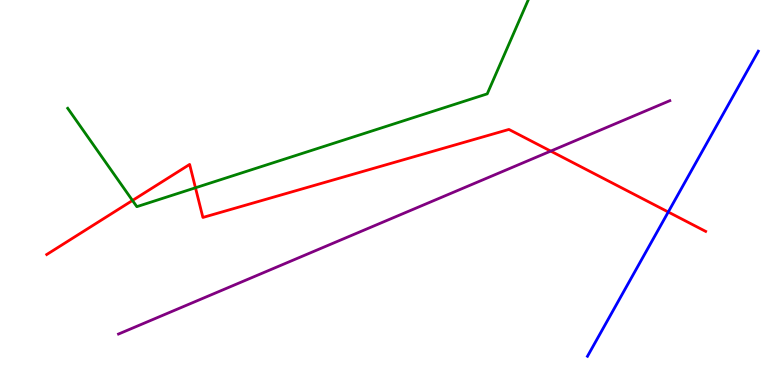[{'lines': ['blue', 'red'], 'intersections': [{'x': 8.62, 'y': 4.49}]}, {'lines': ['green', 'red'], 'intersections': [{'x': 1.71, 'y': 4.79}, {'x': 2.52, 'y': 5.12}]}, {'lines': ['purple', 'red'], 'intersections': [{'x': 7.11, 'y': 6.08}]}, {'lines': ['blue', 'green'], 'intersections': []}, {'lines': ['blue', 'purple'], 'intersections': []}, {'lines': ['green', 'purple'], 'intersections': []}]